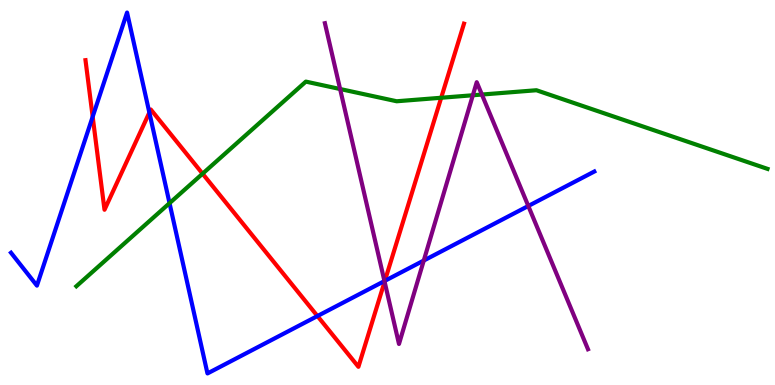[{'lines': ['blue', 'red'], 'intersections': [{'x': 1.2, 'y': 6.97}, {'x': 1.93, 'y': 7.08}, {'x': 4.1, 'y': 1.79}, {'x': 4.97, 'y': 2.71}]}, {'lines': ['green', 'red'], 'intersections': [{'x': 2.61, 'y': 5.49}, {'x': 5.69, 'y': 7.46}]}, {'lines': ['purple', 'red'], 'intersections': [{'x': 4.96, 'y': 2.68}]}, {'lines': ['blue', 'green'], 'intersections': [{'x': 2.19, 'y': 4.72}]}, {'lines': ['blue', 'purple'], 'intersections': [{'x': 4.96, 'y': 2.7}, {'x': 5.47, 'y': 3.23}, {'x': 6.82, 'y': 4.65}]}, {'lines': ['green', 'purple'], 'intersections': [{'x': 4.39, 'y': 7.69}, {'x': 6.1, 'y': 7.53}, {'x': 6.22, 'y': 7.54}]}]